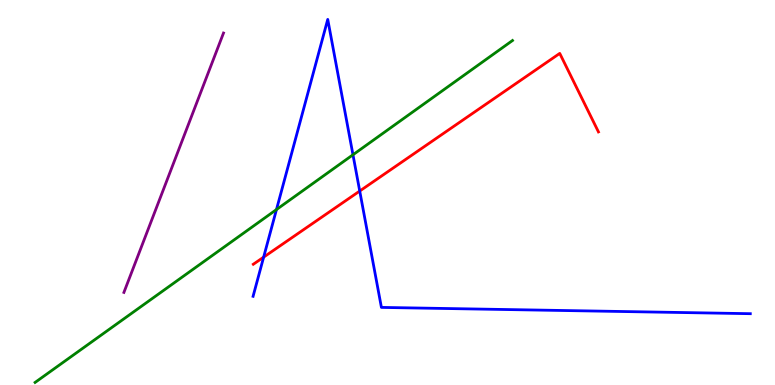[{'lines': ['blue', 'red'], 'intersections': [{'x': 3.4, 'y': 3.32}, {'x': 4.64, 'y': 5.04}]}, {'lines': ['green', 'red'], 'intersections': []}, {'lines': ['purple', 'red'], 'intersections': []}, {'lines': ['blue', 'green'], 'intersections': [{'x': 3.57, 'y': 4.56}, {'x': 4.55, 'y': 5.98}]}, {'lines': ['blue', 'purple'], 'intersections': []}, {'lines': ['green', 'purple'], 'intersections': []}]